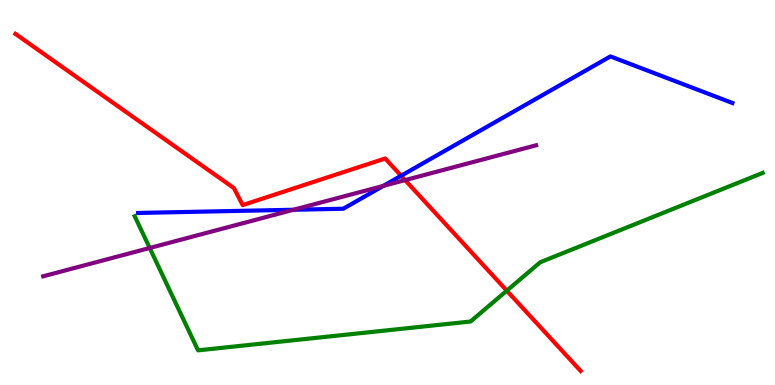[{'lines': ['blue', 'red'], 'intersections': [{'x': 5.18, 'y': 5.43}]}, {'lines': ['green', 'red'], 'intersections': [{'x': 6.54, 'y': 2.45}]}, {'lines': ['purple', 'red'], 'intersections': [{'x': 5.23, 'y': 5.32}]}, {'lines': ['blue', 'green'], 'intersections': []}, {'lines': ['blue', 'purple'], 'intersections': [{'x': 3.79, 'y': 4.55}, {'x': 4.95, 'y': 5.17}]}, {'lines': ['green', 'purple'], 'intersections': [{'x': 1.93, 'y': 3.56}]}]